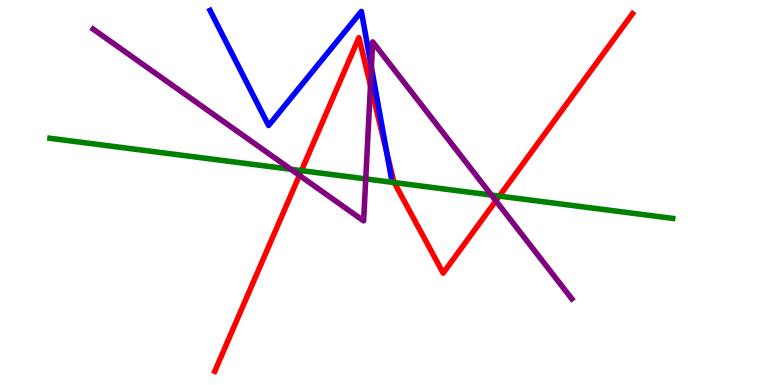[{'lines': ['blue', 'red'], 'intersections': [{'x': 4.99, 'y': 6.04}]}, {'lines': ['green', 'red'], 'intersections': [{'x': 3.89, 'y': 5.57}, {'x': 5.09, 'y': 5.26}, {'x': 6.44, 'y': 4.91}]}, {'lines': ['purple', 'red'], 'intersections': [{'x': 3.86, 'y': 5.45}, {'x': 4.78, 'y': 7.78}, {'x': 6.4, 'y': 4.78}]}, {'lines': ['blue', 'green'], 'intersections': []}, {'lines': ['blue', 'purple'], 'intersections': [{'x': 4.79, 'y': 8.26}]}, {'lines': ['green', 'purple'], 'intersections': [{'x': 3.75, 'y': 5.6}, {'x': 4.72, 'y': 5.35}, {'x': 6.34, 'y': 4.93}]}]